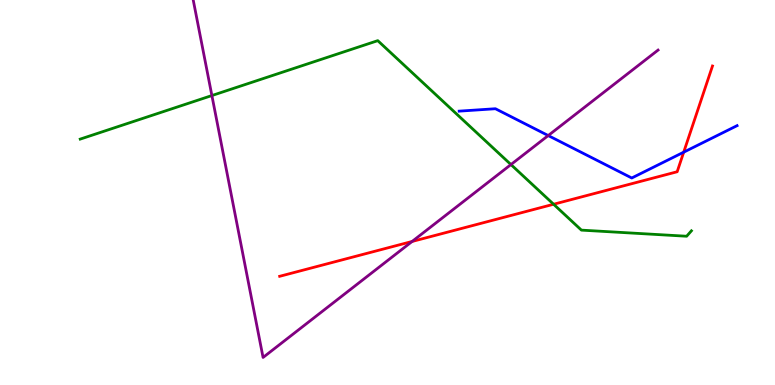[{'lines': ['blue', 'red'], 'intersections': [{'x': 8.82, 'y': 6.05}]}, {'lines': ['green', 'red'], 'intersections': [{'x': 7.14, 'y': 4.69}]}, {'lines': ['purple', 'red'], 'intersections': [{'x': 5.32, 'y': 3.73}]}, {'lines': ['blue', 'green'], 'intersections': []}, {'lines': ['blue', 'purple'], 'intersections': [{'x': 7.07, 'y': 6.48}]}, {'lines': ['green', 'purple'], 'intersections': [{'x': 2.73, 'y': 7.52}, {'x': 6.59, 'y': 5.73}]}]